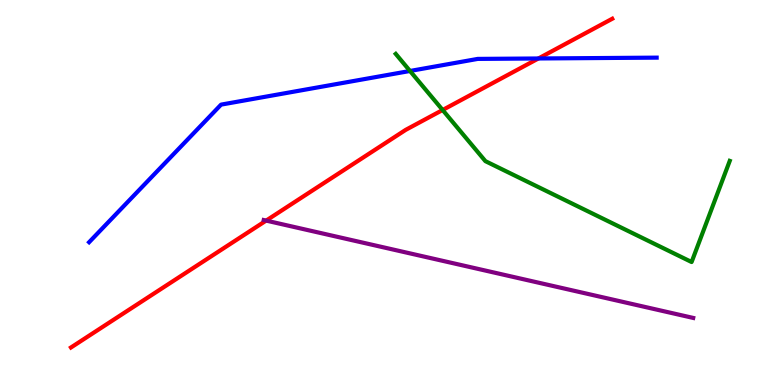[{'lines': ['blue', 'red'], 'intersections': [{'x': 6.95, 'y': 8.48}]}, {'lines': ['green', 'red'], 'intersections': [{'x': 5.71, 'y': 7.14}]}, {'lines': ['purple', 'red'], 'intersections': [{'x': 3.43, 'y': 4.27}]}, {'lines': ['blue', 'green'], 'intersections': [{'x': 5.29, 'y': 8.16}]}, {'lines': ['blue', 'purple'], 'intersections': []}, {'lines': ['green', 'purple'], 'intersections': []}]